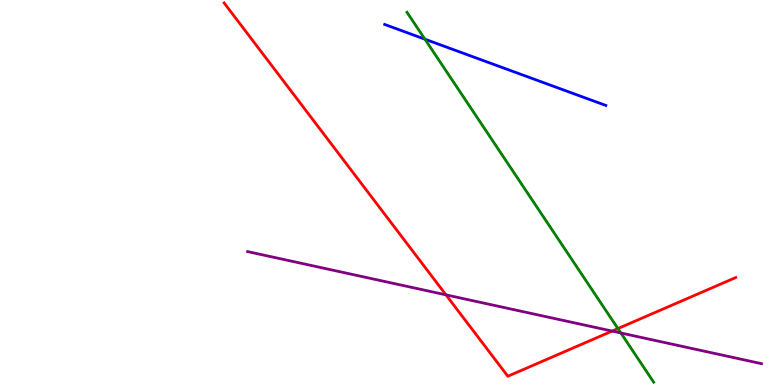[{'lines': ['blue', 'red'], 'intersections': []}, {'lines': ['green', 'red'], 'intersections': [{'x': 7.97, 'y': 1.47}]}, {'lines': ['purple', 'red'], 'intersections': [{'x': 5.75, 'y': 2.34}, {'x': 7.9, 'y': 1.4}]}, {'lines': ['blue', 'green'], 'intersections': [{'x': 5.48, 'y': 8.98}]}, {'lines': ['blue', 'purple'], 'intersections': []}, {'lines': ['green', 'purple'], 'intersections': [{'x': 8.01, 'y': 1.35}]}]